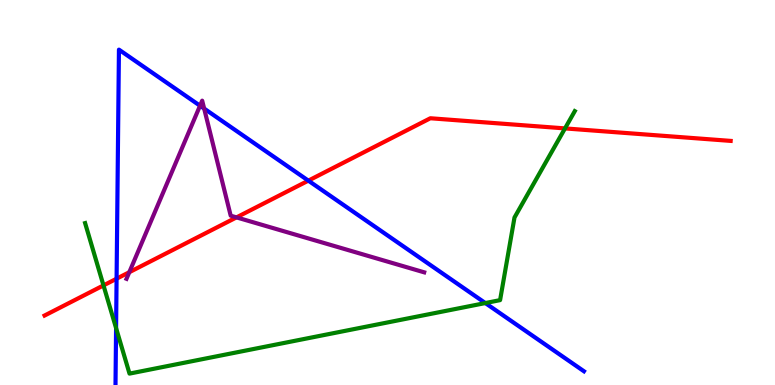[{'lines': ['blue', 'red'], 'intersections': [{'x': 1.5, 'y': 2.76}, {'x': 3.98, 'y': 5.31}]}, {'lines': ['green', 'red'], 'intersections': [{'x': 1.34, 'y': 2.59}, {'x': 7.29, 'y': 6.66}]}, {'lines': ['purple', 'red'], 'intersections': [{'x': 1.67, 'y': 2.93}, {'x': 3.05, 'y': 4.35}]}, {'lines': ['blue', 'green'], 'intersections': [{'x': 1.5, 'y': 1.48}, {'x': 6.26, 'y': 2.13}]}, {'lines': ['blue', 'purple'], 'intersections': [{'x': 2.58, 'y': 7.25}, {'x': 2.63, 'y': 7.18}]}, {'lines': ['green', 'purple'], 'intersections': []}]